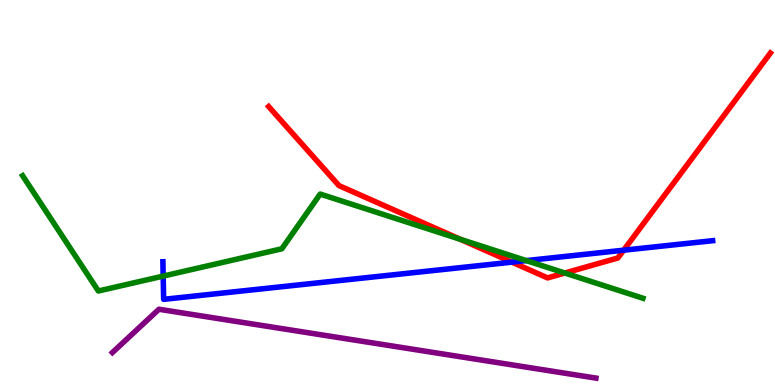[{'lines': ['blue', 'red'], 'intersections': [{'x': 6.61, 'y': 3.19}, {'x': 8.05, 'y': 3.5}]}, {'lines': ['green', 'red'], 'intersections': [{'x': 5.94, 'y': 3.78}, {'x': 7.29, 'y': 2.91}]}, {'lines': ['purple', 'red'], 'intersections': []}, {'lines': ['blue', 'green'], 'intersections': [{'x': 2.11, 'y': 2.83}, {'x': 6.79, 'y': 3.23}]}, {'lines': ['blue', 'purple'], 'intersections': []}, {'lines': ['green', 'purple'], 'intersections': []}]